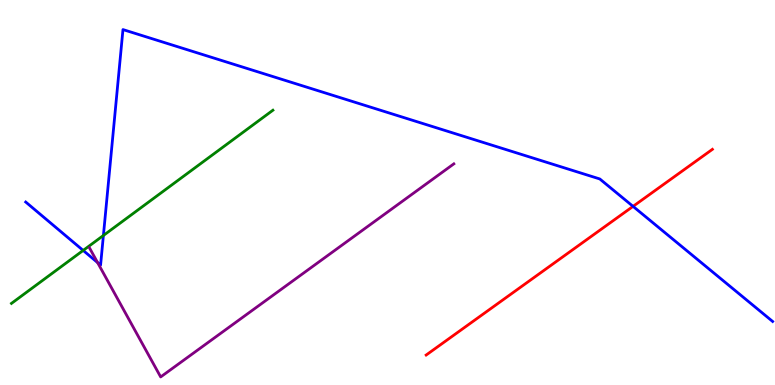[{'lines': ['blue', 'red'], 'intersections': [{'x': 8.17, 'y': 4.64}]}, {'lines': ['green', 'red'], 'intersections': []}, {'lines': ['purple', 'red'], 'intersections': []}, {'lines': ['blue', 'green'], 'intersections': [{'x': 1.07, 'y': 3.5}, {'x': 1.33, 'y': 3.88}]}, {'lines': ['blue', 'purple'], 'intersections': [{'x': 1.26, 'y': 3.18}]}, {'lines': ['green', 'purple'], 'intersections': []}]